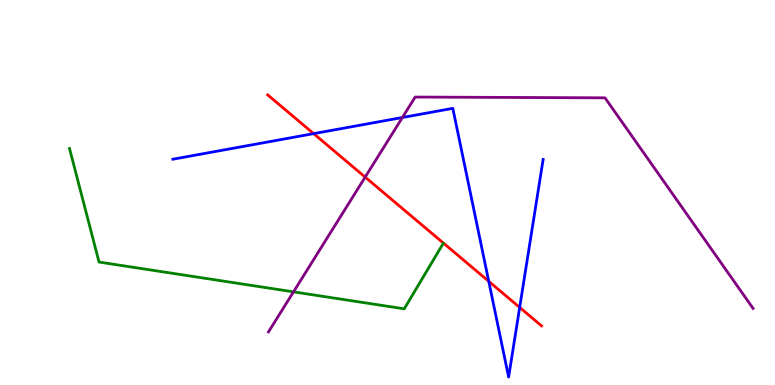[{'lines': ['blue', 'red'], 'intersections': [{'x': 4.05, 'y': 6.53}, {'x': 6.31, 'y': 2.69}, {'x': 6.71, 'y': 2.02}]}, {'lines': ['green', 'red'], 'intersections': []}, {'lines': ['purple', 'red'], 'intersections': [{'x': 4.71, 'y': 5.4}]}, {'lines': ['blue', 'green'], 'intersections': []}, {'lines': ['blue', 'purple'], 'intersections': [{'x': 5.19, 'y': 6.95}]}, {'lines': ['green', 'purple'], 'intersections': [{'x': 3.79, 'y': 2.42}]}]